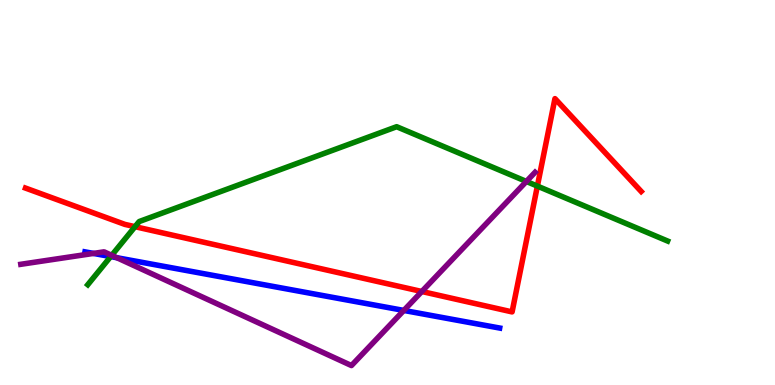[{'lines': ['blue', 'red'], 'intersections': []}, {'lines': ['green', 'red'], 'intersections': [{'x': 1.74, 'y': 4.11}, {'x': 6.93, 'y': 5.17}]}, {'lines': ['purple', 'red'], 'intersections': [{'x': 5.44, 'y': 2.43}]}, {'lines': ['blue', 'green'], 'intersections': [{'x': 1.43, 'y': 3.34}]}, {'lines': ['blue', 'purple'], 'intersections': [{'x': 1.21, 'y': 3.42}, {'x': 1.51, 'y': 3.31}, {'x': 5.21, 'y': 1.94}]}, {'lines': ['green', 'purple'], 'intersections': [{'x': 1.44, 'y': 3.37}, {'x': 6.79, 'y': 5.29}]}]